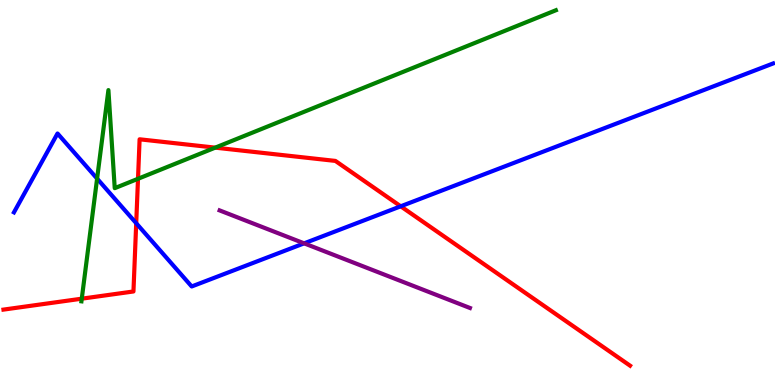[{'lines': ['blue', 'red'], 'intersections': [{'x': 1.76, 'y': 4.2}, {'x': 5.17, 'y': 4.64}]}, {'lines': ['green', 'red'], 'intersections': [{'x': 1.06, 'y': 2.24}, {'x': 1.78, 'y': 5.36}, {'x': 2.78, 'y': 6.17}]}, {'lines': ['purple', 'red'], 'intersections': []}, {'lines': ['blue', 'green'], 'intersections': [{'x': 1.25, 'y': 5.36}]}, {'lines': ['blue', 'purple'], 'intersections': [{'x': 3.92, 'y': 3.68}]}, {'lines': ['green', 'purple'], 'intersections': []}]